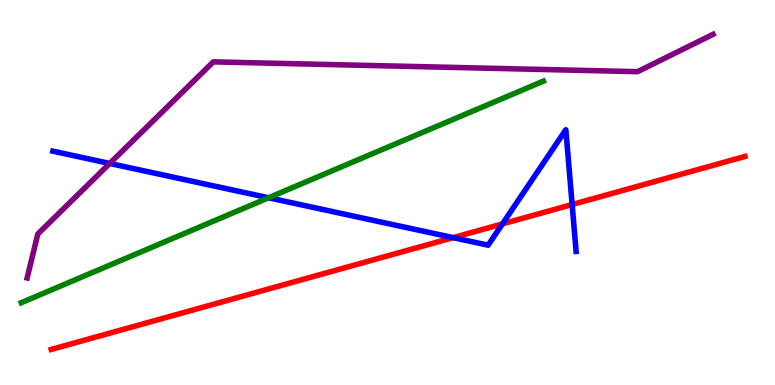[{'lines': ['blue', 'red'], 'intersections': [{'x': 5.85, 'y': 3.83}, {'x': 6.48, 'y': 4.18}, {'x': 7.38, 'y': 4.69}]}, {'lines': ['green', 'red'], 'intersections': []}, {'lines': ['purple', 'red'], 'intersections': []}, {'lines': ['blue', 'green'], 'intersections': [{'x': 3.47, 'y': 4.86}]}, {'lines': ['blue', 'purple'], 'intersections': [{'x': 1.42, 'y': 5.75}]}, {'lines': ['green', 'purple'], 'intersections': []}]